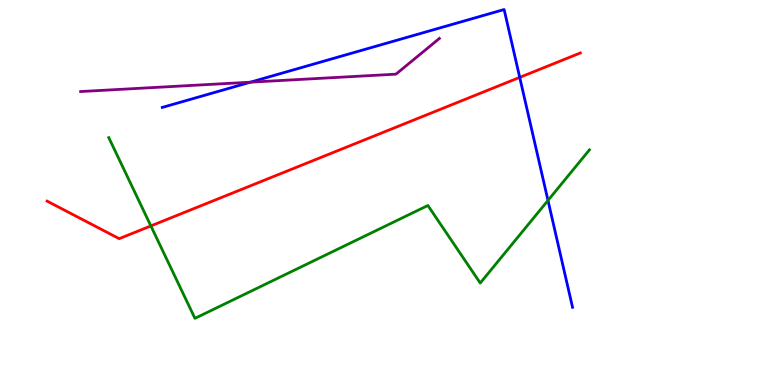[{'lines': ['blue', 'red'], 'intersections': [{'x': 6.71, 'y': 7.99}]}, {'lines': ['green', 'red'], 'intersections': [{'x': 1.95, 'y': 4.13}]}, {'lines': ['purple', 'red'], 'intersections': []}, {'lines': ['blue', 'green'], 'intersections': [{'x': 7.07, 'y': 4.79}]}, {'lines': ['blue', 'purple'], 'intersections': [{'x': 3.23, 'y': 7.87}]}, {'lines': ['green', 'purple'], 'intersections': []}]